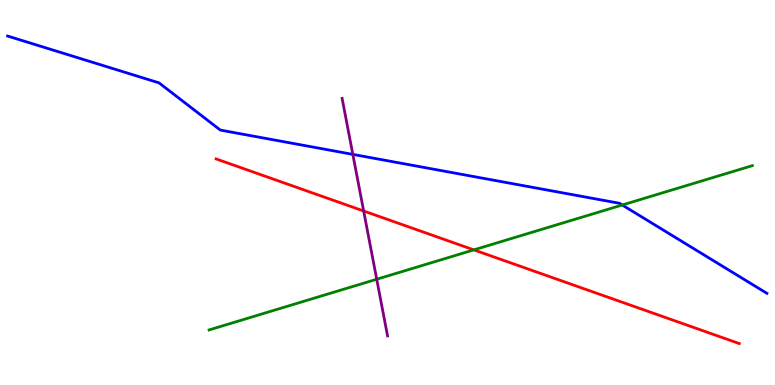[{'lines': ['blue', 'red'], 'intersections': []}, {'lines': ['green', 'red'], 'intersections': [{'x': 6.11, 'y': 3.51}]}, {'lines': ['purple', 'red'], 'intersections': [{'x': 4.69, 'y': 4.52}]}, {'lines': ['blue', 'green'], 'intersections': [{'x': 8.03, 'y': 4.68}]}, {'lines': ['blue', 'purple'], 'intersections': [{'x': 4.55, 'y': 5.99}]}, {'lines': ['green', 'purple'], 'intersections': [{'x': 4.86, 'y': 2.75}]}]